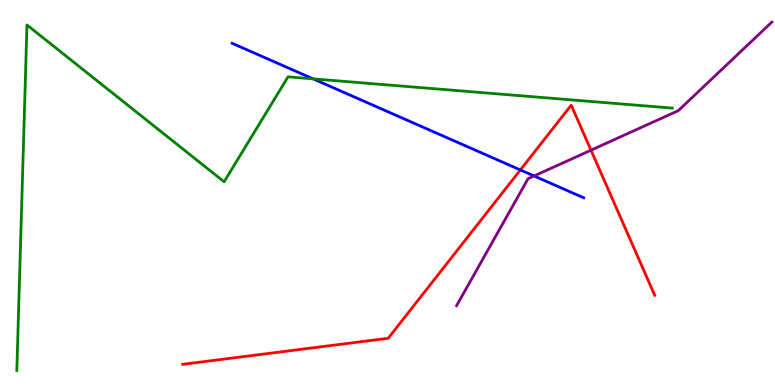[{'lines': ['blue', 'red'], 'intersections': [{'x': 6.71, 'y': 5.59}]}, {'lines': ['green', 'red'], 'intersections': []}, {'lines': ['purple', 'red'], 'intersections': [{'x': 7.63, 'y': 6.1}]}, {'lines': ['blue', 'green'], 'intersections': [{'x': 4.04, 'y': 7.95}]}, {'lines': ['blue', 'purple'], 'intersections': [{'x': 6.89, 'y': 5.43}]}, {'lines': ['green', 'purple'], 'intersections': []}]